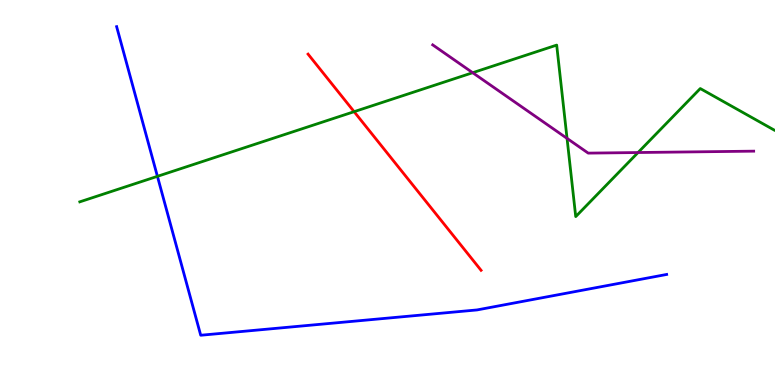[{'lines': ['blue', 'red'], 'intersections': []}, {'lines': ['green', 'red'], 'intersections': [{'x': 4.57, 'y': 7.1}]}, {'lines': ['purple', 'red'], 'intersections': []}, {'lines': ['blue', 'green'], 'intersections': [{'x': 2.03, 'y': 5.42}]}, {'lines': ['blue', 'purple'], 'intersections': []}, {'lines': ['green', 'purple'], 'intersections': [{'x': 6.1, 'y': 8.11}, {'x': 7.32, 'y': 6.41}, {'x': 8.23, 'y': 6.04}]}]